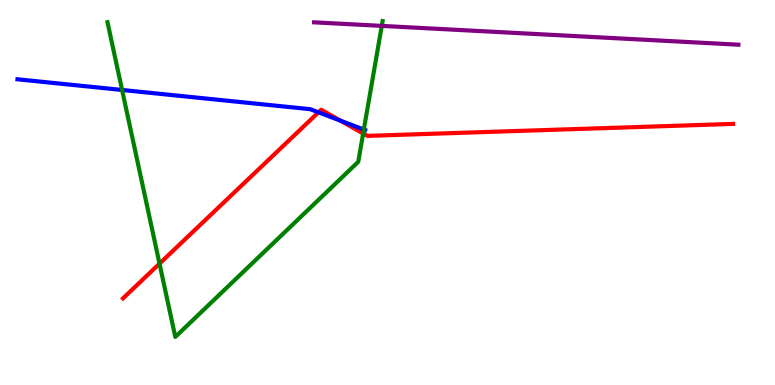[{'lines': ['blue', 'red'], 'intersections': [{'x': 4.11, 'y': 7.08}, {'x': 4.39, 'y': 6.86}]}, {'lines': ['green', 'red'], 'intersections': [{'x': 2.06, 'y': 3.15}, {'x': 4.69, 'y': 6.53}]}, {'lines': ['purple', 'red'], 'intersections': []}, {'lines': ['blue', 'green'], 'intersections': [{'x': 1.58, 'y': 7.66}, {'x': 4.69, 'y': 6.63}]}, {'lines': ['blue', 'purple'], 'intersections': []}, {'lines': ['green', 'purple'], 'intersections': [{'x': 4.93, 'y': 9.33}]}]